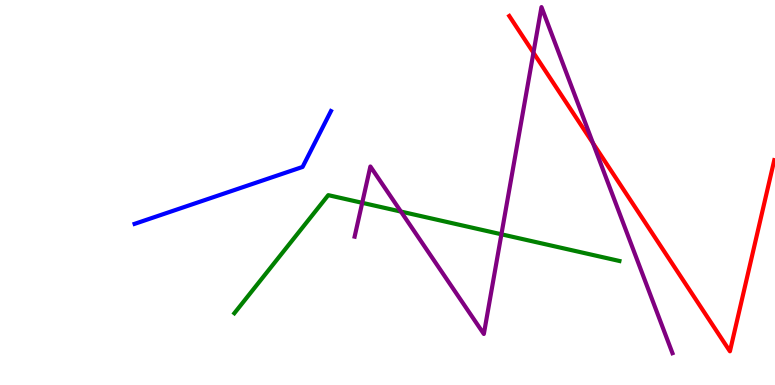[{'lines': ['blue', 'red'], 'intersections': []}, {'lines': ['green', 'red'], 'intersections': []}, {'lines': ['purple', 'red'], 'intersections': [{'x': 6.88, 'y': 8.63}, {'x': 7.65, 'y': 6.28}]}, {'lines': ['blue', 'green'], 'intersections': []}, {'lines': ['blue', 'purple'], 'intersections': []}, {'lines': ['green', 'purple'], 'intersections': [{'x': 4.67, 'y': 4.73}, {'x': 5.17, 'y': 4.5}, {'x': 6.47, 'y': 3.91}]}]